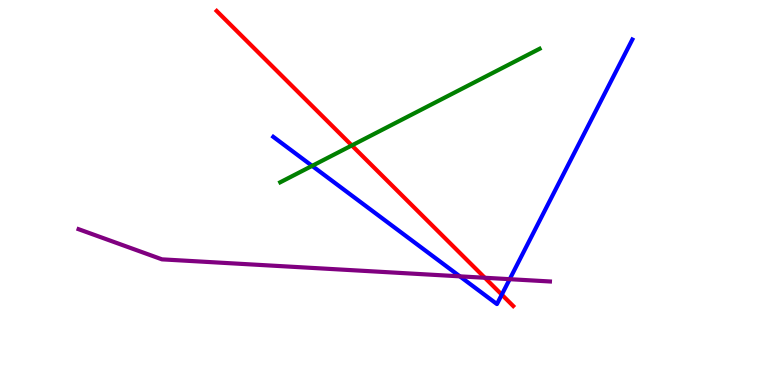[{'lines': ['blue', 'red'], 'intersections': [{'x': 6.47, 'y': 2.35}]}, {'lines': ['green', 'red'], 'intersections': [{'x': 4.54, 'y': 6.22}]}, {'lines': ['purple', 'red'], 'intersections': [{'x': 6.26, 'y': 2.79}]}, {'lines': ['blue', 'green'], 'intersections': [{'x': 4.03, 'y': 5.69}]}, {'lines': ['blue', 'purple'], 'intersections': [{'x': 5.93, 'y': 2.82}, {'x': 6.58, 'y': 2.75}]}, {'lines': ['green', 'purple'], 'intersections': []}]